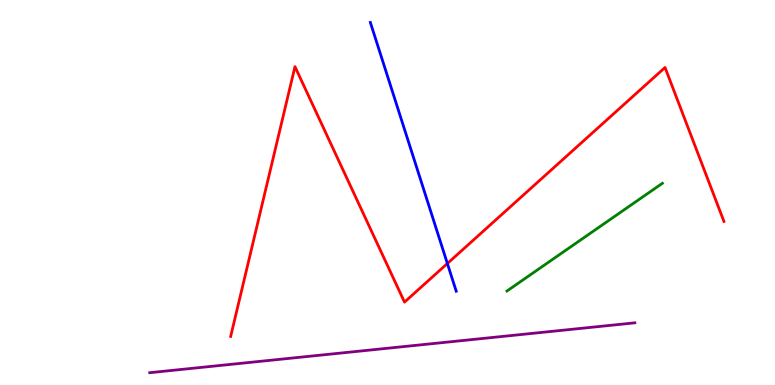[{'lines': ['blue', 'red'], 'intersections': [{'x': 5.77, 'y': 3.16}]}, {'lines': ['green', 'red'], 'intersections': []}, {'lines': ['purple', 'red'], 'intersections': []}, {'lines': ['blue', 'green'], 'intersections': []}, {'lines': ['blue', 'purple'], 'intersections': []}, {'lines': ['green', 'purple'], 'intersections': []}]